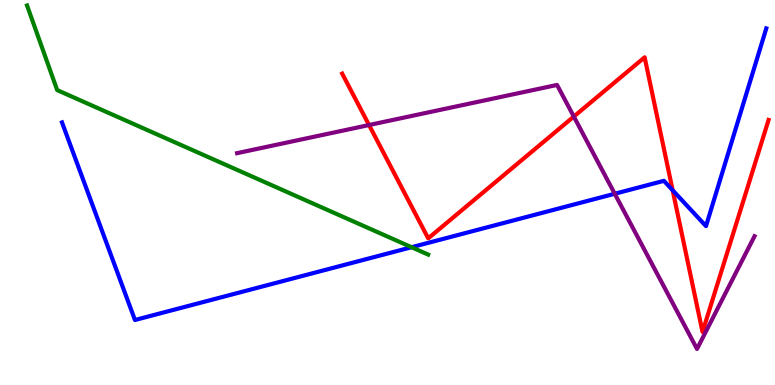[{'lines': ['blue', 'red'], 'intersections': [{'x': 8.68, 'y': 5.06}]}, {'lines': ['green', 'red'], 'intersections': []}, {'lines': ['purple', 'red'], 'intersections': [{'x': 4.76, 'y': 6.75}, {'x': 7.4, 'y': 6.97}]}, {'lines': ['blue', 'green'], 'intersections': [{'x': 5.31, 'y': 3.58}]}, {'lines': ['blue', 'purple'], 'intersections': [{'x': 7.93, 'y': 4.97}]}, {'lines': ['green', 'purple'], 'intersections': []}]